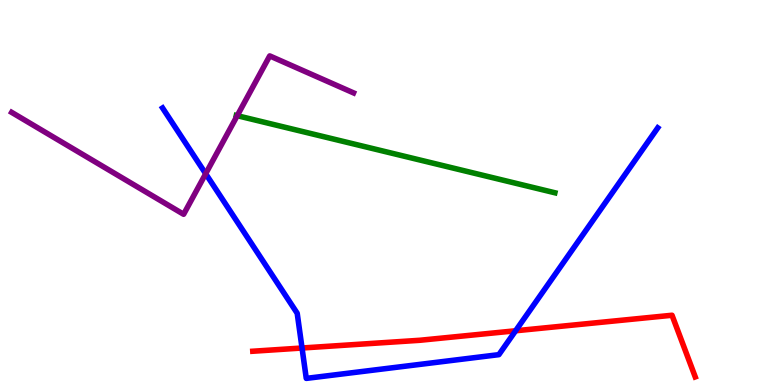[{'lines': ['blue', 'red'], 'intersections': [{'x': 3.9, 'y': 0.961}, {'x': 6.65, 'y': 1.41}]}, {'lines': ['green', 'red'], 'intersections': []}, {'lines': ['purple', 'red'], 'intersections': []}, {'lines': ['blue', 'green'], 'intersections': []}, {'lines': ['blue', 'purple'], 'intersections': [{'x': 2.65, 'y': 5.49}]}, {'lines': ['green', 'purple'], 'intersections': [{'x': 3.06, 'y': 7.0}]}]